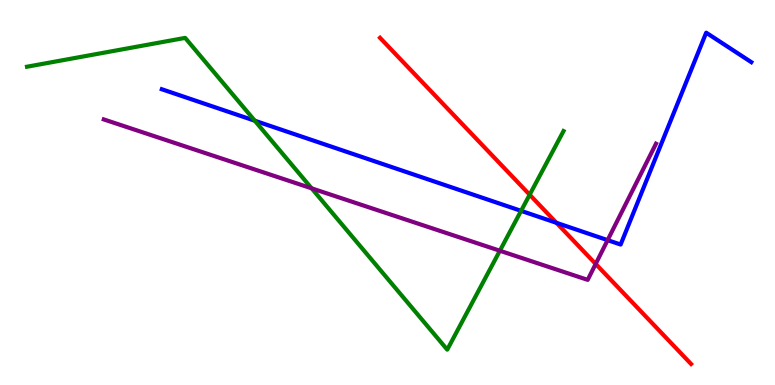[{'lines': ['blue', 'red'], 'intersections': [{'x': 7.18, 'y': 4.21}]}, {'lines': ['green', 'red'], 'intersections': [{'x': 6.83, 'y': 4.94}]}, {'lines': ['purple', 'red'], 'intersections': [{'x': 7.69, 'y': 3.14}]}, {'lines': ['blue', 'green'], 'intersections': [{'x': 3.29, 'y': 6.86}, {'x': 6.72, 'y': 4.52}]}, {'lines': ['blue', 'purple'], 'intersections': [{'x': 7.84, 'y': 3.76}]}, {'lines': ['green', 'purple'], 'intersections': [{'x': 4.02, 'y': 5.11}, {'x': 6.45, 'y': 3.49}]}]